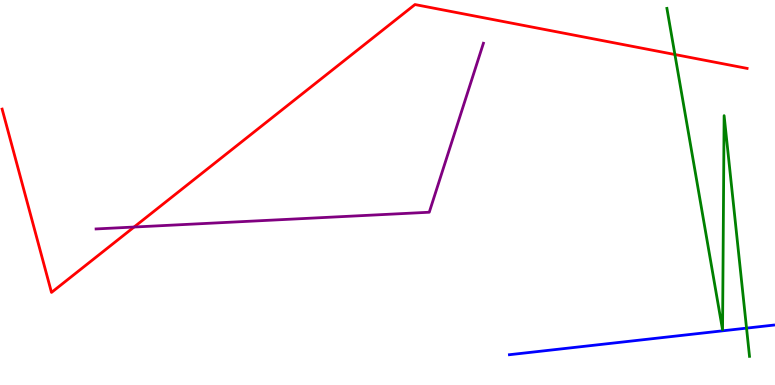[{'lines': ['blue', 'red'], 'intersections': []}, {'lines': ['green', 'red'], 'intersections': [{'x': 8.71, 'y': 8.58}]}, {'lines': ['purple', 'red'], 'intersections': [{'x': 1.73, 'y': 4.1}]}, {'lines': ['blue', 'green'], 'intersections': [{'x': 9.63, 'y': 1.48}]}, {'lines': ['blue', 'purple'], 'intersections': []}, {'lines': ['green', 'purple'], 'intersections': []}]